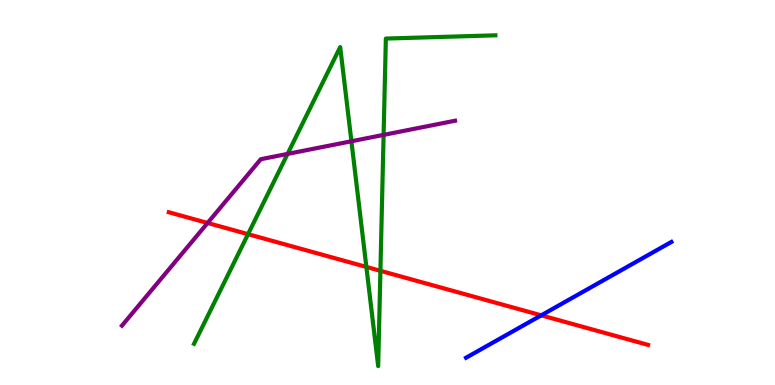[{'lines': ['blue', 'red'], 'intersections': [{'x': 6.98, 'y': 1.81}]}, {'lines': ['green', 'red'], 'intersections': [{'x': 3.2, 'y': 3.92}, {'x': 4.73, 'y': 3.07}, {'x': 4.91, 'y': 2.97}]}, {'lines': ['purple', 'red'], 'intersections': [{'x': 2.68, 'y': 4.21}]}, {'lines': ['blue', 'green'], 'intersections': []}, {'lines': ['blue', 'purple'], 'intersections': []}, {'lines': ['green', 'purple'], 'intersections': [{'x': 3.71, 'y': 6.0}, {'x': 4.53, 'y': 6.33}, {'x': 4.95, 'y': 6.5}]}]